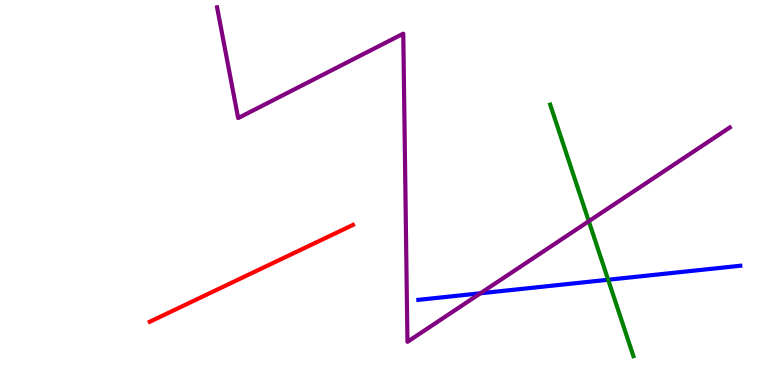[{'lines': ['blue', 'red'], 'intersections': []}, {'lines': ['green', 'red'], 'intersections': []}, {'lines': ['purple', 'red'], 'intersections': []}, {'lines': ['blue', 'green'], 'intersections': [{'x': 7.85, 'y': 2.73}]}, {'lines': ['blue', 'purple'], 'intersections': [{'x': 6.2, 'y': 2.38}]}, {'lines': ['green', 'purple'], 'intersections': [{'x': 7.6, 'y': 4.25}]}]